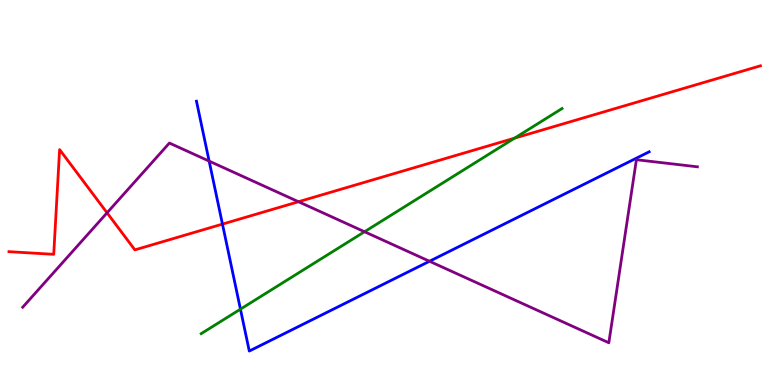[{'lines': ['blue', 'red'], 'intersections': [{'x': 2.87, 'y': 4.18}]}, {'lines': ['green', 'red'], 'intersections': [{'x': 6.64, 'y': 6.41}]}, {'lines': ['purple', 'red'], 'intersections': [{'x': 1.38, 'y': 4.47}, {'x': 3.85, 'y': 4.76}]}, {'lines': ['blue', 'green'], 'intersections': [{'x': 3.1, 'y': 1.97}]}, {'lines': ['blue', 'purple'], 'intersections': [{'x': 2.7, 'y': 5.82}, {'x': 5.54, 'y': 3.21}]}, {'lines': ['green', 'purple'], 'intersections': [{'x': 4.7, 'y': 3.98}]}]